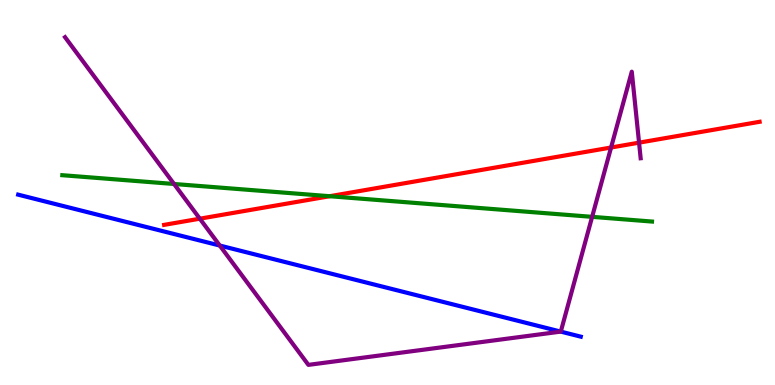[{'lines': ['blue', 'red'], 'intersections': []}, {'lines': ['green', 'red'], 'intersections': [{'x': 4.25, 'y': 4.9}]}, {'lines': ['purple', 'red'], 'intersections': [{'x': 2.58, 'y': 4.32}, {'x': 7.88, 'y': 6.17}, {'x': 8.25, 'y': 6.29}]}, {'lines': ['blue', 'green'], 'intersections': []}, {'lines': ['blue', 'purple'], 'intersections': [{'x': 2.84, 'y': 3.62}, {'x': 7.24, 'y': 1.39}]}, {'lines': ['green', 'purple'], 'intersections': [{'x': 2.25, 'y': 5.22}, {'x': 7.64, 'y': 4.37}]}]